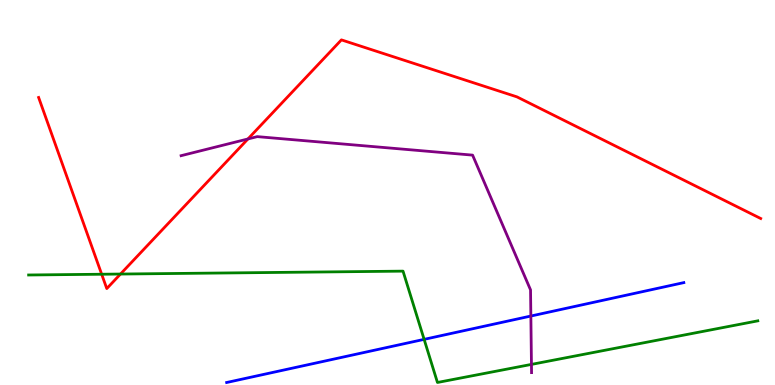[{'lines': ['blue', 'red'], 'intersections': []}, {'lines': ['green', 'red'], 'intersections': [{'x': 1.31, 'y': 2.88}, {'x': 1.55, 'y': 2.88}]}, {'lines': ['purple', 'red'], 'intersections': [{'x': 3.2, 'y': 6.39}]}, {'lines': ['blue', 'green'], 'intersections': [{'x': 5.47, 'y': 1.19}]}, {'lines': ['blue', 'purple'], 'intersections': [{'x': 6.85, 'y': 1.79}]}, {'lines': ['green', 'purple'], 'intersections': [{'x': 6.86, 'y': 0.535}]}]